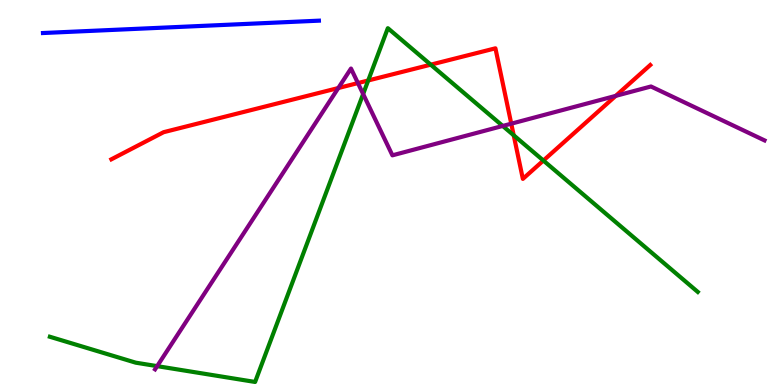[{'lines': ['blue', 'red'], 'intersections': []}, {'lines': ['green', 'red'], 'intersections': [{'x': 4.75, 'y': 7.91}, {'x': 5.56, 'y': 8.32}, {'x': 6.63, 'y': 6.49}, {'x': 7.01, 'y': 5.83}]}, {'lines': ['purple', 'red'], 'intersections': [{'x': 4.37, 'y': 7.71}, {'x': 4.62, 'y': 7.84}, {'x': 6.6, 'y': 6.79}, {'x': 7.95, 'y': 7.51}]}, {'lines': ['blue', 'green'], 'intersections': []}, {'lines': ['blue', 'purple'], 'intersections': []}, {'lines': ['green', 'purple'], 'intersections': [{'x': 2.03, 'y': 0.49}, {'x': 4.69, 'y': 7.56}, {'x': 6.49, 'y': 6.73}]}]